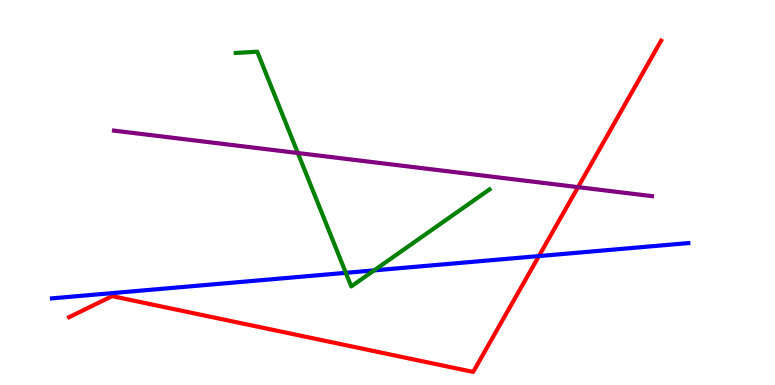[{'lines': ['blue', 'red'], 'intersections': [{'x': 6.95, 'y': 3.35}]}, {'lines': ['green', 'red'], 'intersections': []}, {'lines': ['purple', 'red'], 'intersections': [{'x': 7.46, 'y': 5.14}]}, {'lines': ['blue', 'green'], 'intersections': [{'x': 4.46, 'y': 2.91}, {'x': 4.83, 'y': 2.98}]}, {'lines': ['blue', 'purple'], 'intersections': []}, {'lines': ['green', 'purple'], 'intersections': [{'x': 3.84, 'y': 6.03}]}]